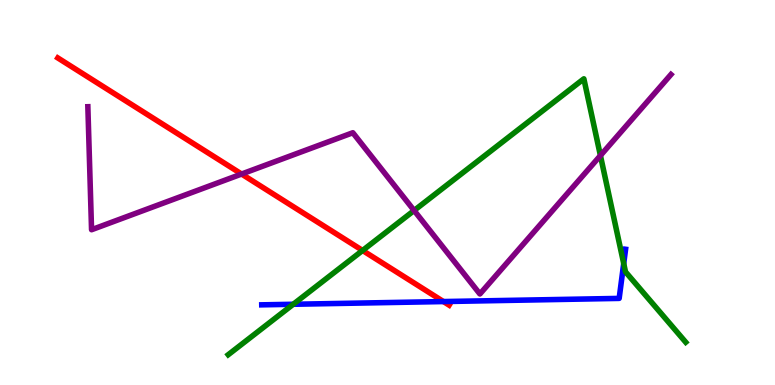[{'lines': ['blue', 'red'], 'intersections': [{'x': 5.72, 'y': 2.17}]}, {'lines': ['green', 'red'], 'intersections': [{'x': 4.68, 'y': 3.49}]}, {'lines': ['purple', 'red'], 'intersections': [{'x': 3.12, 'y': 5.48}]}, {'lines': ['blue', 'green'], 'intersections': [{'x': 3.78, 'y': 2.1}, {'x': 8.05, 'y': 3.15}]}, {'lines': ['blue', 'purple'], 'intersections': []}, {'lines': ['green', 'purple'], 'intersections': [{'x': 5.34, 'y': 4.53}, {'x': 7.75, 'y': 5.96}]}]